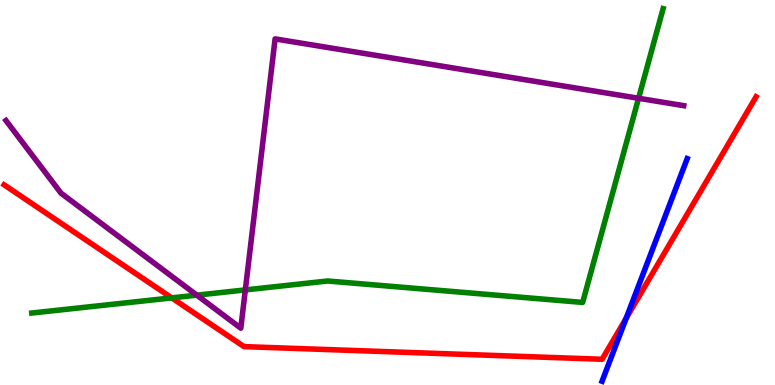[{'lines': ['blue', 'red'], 'intersections': [{'x': 8.08, 'y': 1.74}]}, {'lines': ['green', 'red'], 'intersections': [{'x': 2.22, 'y': 2.26}]}, {'lines': ['purple', 'red'], 'intersections': []}, {'lines': ['blue', 'green'], 'intersections': []}, {'lines': ['blue', 'purple'], 'intersections': []}, {'lines': ['green', 'purple'], 'intersections': [{'x': 2.54, 'y': 2.33}, {'x': 3.17, 'y': 2.47}, {'x': 8.24, 'y': 7.45}]}]